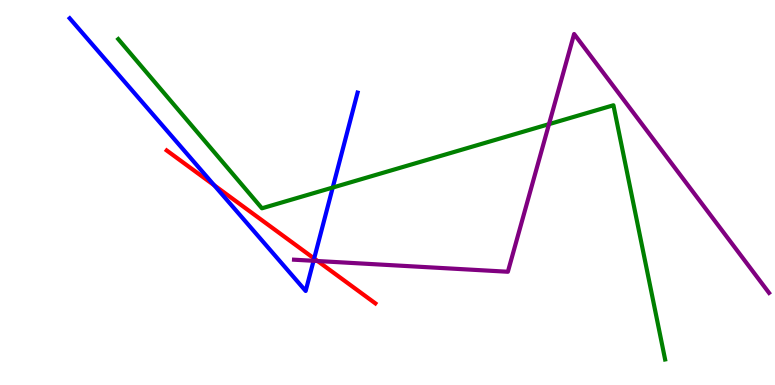[{'lines': ['blue', 'red'], 'intersections': [{'x': 2.76, 'y': 5.19}, {'x': 4.05, 'y': 3.29}]}, {'lines': ['green', 'red'], 'intersections': []}, {'lines': ['purple', 'red'], 'intersections': [{'x': 4.1, 'y': 3.22}]}, {'lines': ['blue', 'green'], 'intersections': [{'x': 4.29, 'y': 5.13}]}, {'lines': ['blue', 'purple'], 'intersections': [{'x': 4.05, 'y': 3.23}]}, {'lines': ['green', 'purple'], 'intersections': [{'x': 7.08, 'y': 6.78}]}]